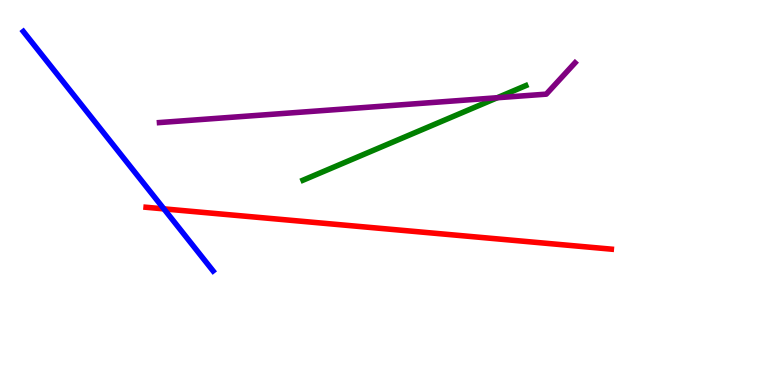[{'lines': ['blue', 'red'], 'intersections': [{'x': 2.11, 'y': 4.57}]}, {'lines': ['green', 'red'], 'intersections': []}, {'lines': ['purple', 'red'], 'intersections': []}, {'lines': ['blue', 'green'], 'intersections': []}, {'lines': ['blue', 'purple'], 'intersections': []}, {'lines': ['green', 'purple'], 'intersections': [{'x': 6.42, 'y': 7.46}]}]